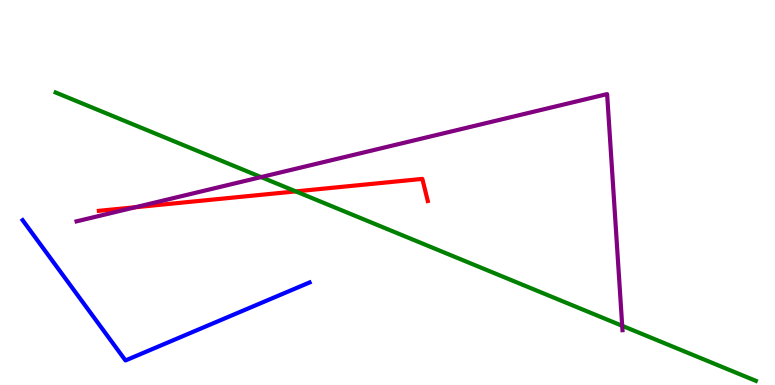[{'lines': ['blue', 'red'], 'intersections': []}, {'lines': ['green', 'red'], 'intersections': [{'x': 3.82, 'y': 5.03}]}, {'lines': ['purple', 'red'], 'intersections': [{'x': 1.75, 'y': 4.62}]}, {'lines': ['blue', 'green'], 'intersections': []}, {'lines': ['blue', 'purple'], 'intersections': []}, {'lines': ['green', 'purple'], 'intersections': [{'x': 3.37, 'y': 5.4}, {'x': 8.03, 'y': 1.54}]}]